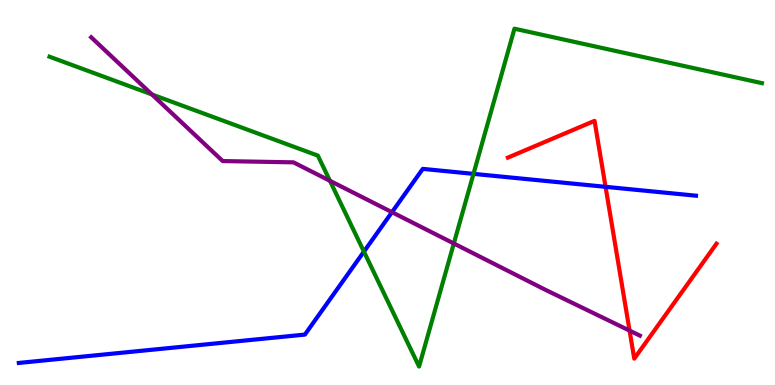[{'lines': ['blue', 'red'], 'intersections': [{'x': 7.81, 'y': 5.15}]}, {'lines': ['green', 'red'], 'intersections': []}, {'lines': ['purple', 'red'], 'intersections': [{'x': 8.12, 'y': 1.41}]}, {'lines': ['blue', 'green'], 'intersections': [{'x': 4.7, 'y': 3.46}, {'x': 6.11, 'y': 5.48}]}, {'lines': ['blue', 'purple'], 'intersections': [{'x': 5.06, 'y': 4.49}]}, {'lines': ['green', 'purple'], 'intersections': [{'x': 1.96, 'y': 7.55}, {'x': 4.26, 'y': 5.3}, {'x': 5.86, 'y': 3.68}]}]